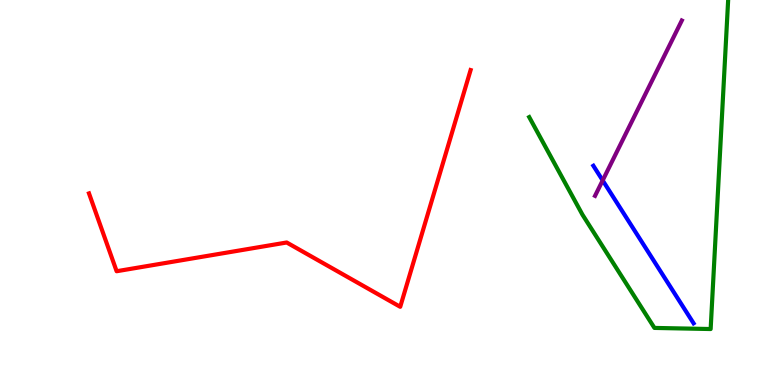[{'lines': ['blue', 'red'], 'intersections': []}, {'lines': ['green', 'red'], 'intersections': []}, {'lines': ['purple', 'red'], 'intersections': []}, {'lines': ['blue', 'green'], 'intersections': []}, {'lines': ['blue', 'purple'], 'intersections': [{'x': 7.78, 'y': 5.31}]}, {'lines': ['green', 'purple'], 'intersections': []}]